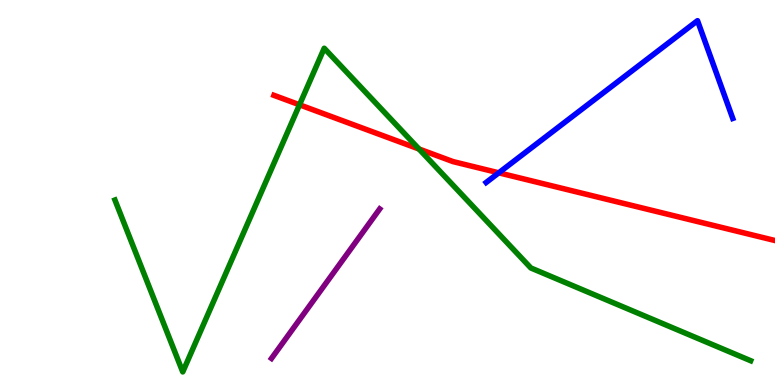[{'lines': ['blue', 'red'], 'intersections': [{'x': 6.44, 'y': 5.51}]}, {'lines': ['green', 'red'], 'intersections': [{'x': 3.86, 'y': 7.28}, {'x': 5.41, 'y': 6.13}]}, {'lines': ['purple', 'red'], 'intersections': []}, {'lines': ['blue', 'green'], 'intersections': []}, {'lines': ['blue', 'purple'], 'intersections': []}, {'lines': ['green', 'purple'], 'intersections': []}]